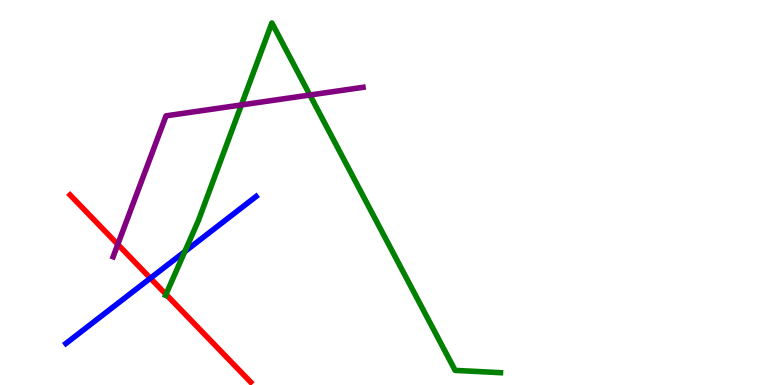[{'lines': ['blue', 'red'], 'intersections': [{'x': 1.94, 'y': 2.77}]}, {'lines': ['green', 'red'], 'intersections': [{'x': 2.14, 'y': 2.35}]}, {'lines': ['purple', 'red'], 'intersections': [{'x': 1.52, 'y': 3.65}]}, {'lines': ['blue', 'green'], 'intersections': [{'x': 2.38, 'y': 3.46}]}, {'lines': ['blue', 'purple'], 'intersections': []}, {'lines': ['green', 'purple'], 'intersections': [{'x': 3.11, 'y': 7.27}, {'x': 4.0, 'y': 7.53}]}]